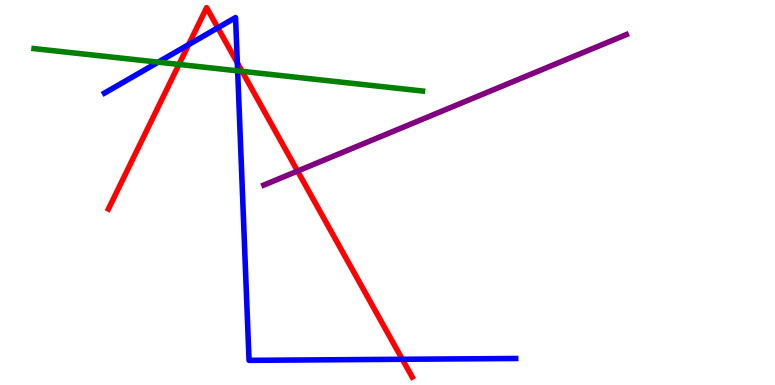[{'lines': ['blue', 'red'], 'intersections': [{'x': 2.43, 'y': 8.84}, {'x': 2.81, 'y': 9.28}, {'x': 3.06, 'y': 8.37}, {'x': 5.19, 'y': 0.668}]}, {'lines': ['green', 'red'], 'intersections': [{'x': 2.31, 'y': 8.33}, {'x': 3.12, 'y': 8.15}]}, {'lines': ['purple', 'red'], 'intersections': [{'x': 3.84, 'y': 5.56}]}, {'lines': ['blue', 'green'], 'intersections': [{'x': 2.04, 'y': 8.39}, {'x': 3.07, 'y': 8.16}]}, {'lines': ['blue', 'purple'], 'intersections': []}, {'lines': ['green', 'purple'], 'intersections': []}]